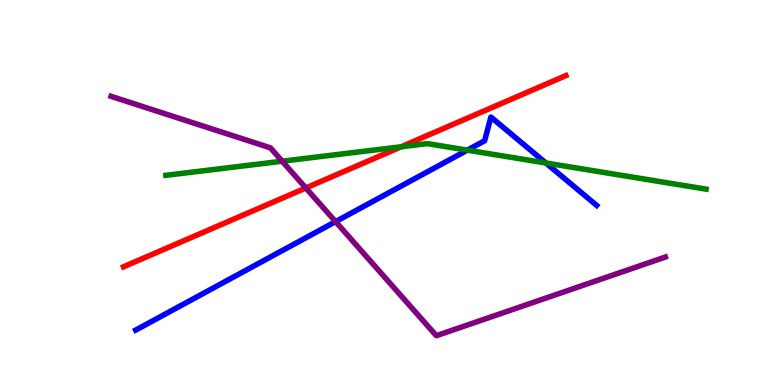[{'lines': ['blue', 'red'], 'intersections': []}, {'lines': ['green', 'red'], 'intersections': [{'x': 5.18, 'y': 6.19}]}, {'lines': ['purple', 'red'], 'intersections': [{'x': 3.95, 'y': 5.12}]}, {'lines': ['blue', 'green'], 'intersections': [{'x': 6.03, 'y': 6.1}, {'x': 7.04, 'y': 5.77}]}, {'lines': ['blue', 'purple'], 'intersections': [{'x': 4.33, 'y': 4.24}]}, {'lines': ['green', 'purple'], 'intersections': [{'x': 3.64, 'y': 5.81}]}]